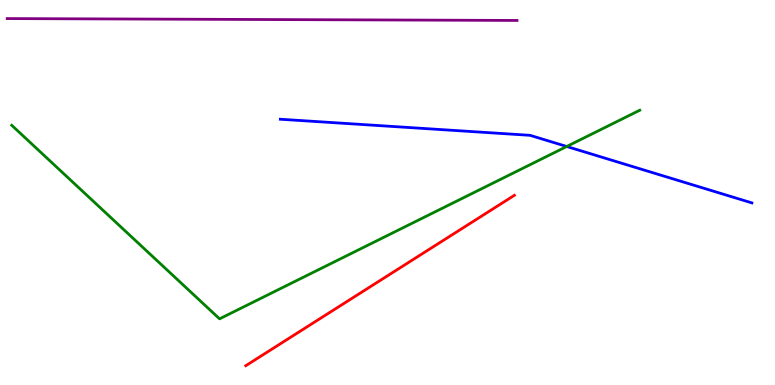[{'lines': ['blue', 'red'], 'intersections': []}, {'lines': ['green', 'red'], 'intersections': []}, {'lines': ['purple', 'red'], 'intersections': []}, {'lines': ['blue', 'green'], 'intersections': [{'x': 7.31, 'y': 6.2}]}, {'lines': ['blue', 'purple'], 'intersections': []}, {'lines': ['green', 'purple'], 'intersections': []}]